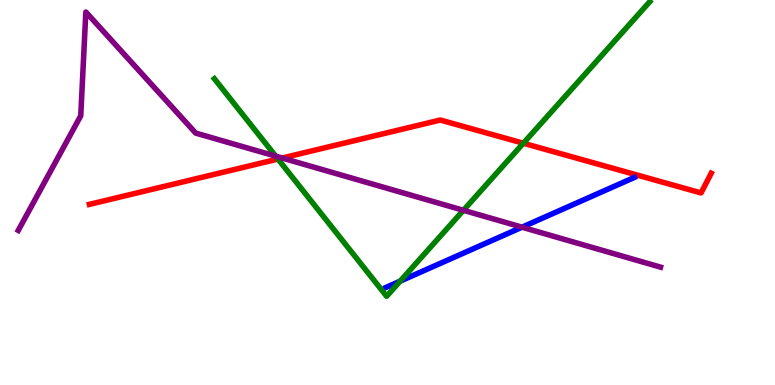[{'lines': ['blue', 'red'], 'intersections': []}, {'lines': ['green', 'red'], 'intersections': [{'x': 3.59, 'y': 5.87}, {'x': 6.75, 'y': 6.28}]}, {'lines': ['purple', 'red'], 'intersections': [{'x': 3.64, 'y': 5.9}]}, {'lines': ['blue', 'green'], 'intersections': [{'x': 5.16, 'y': 2.7}]}, {'lines': ['blue', 'purple'], 'intersections': [{'x': 6.74, 'y': 4.1}]}, {'lines': ['green', 'purple'], 'intersections': [{'x': 3.56, 'y': 5.94}, {'x': 5.98, 'y': 4.54}]}]